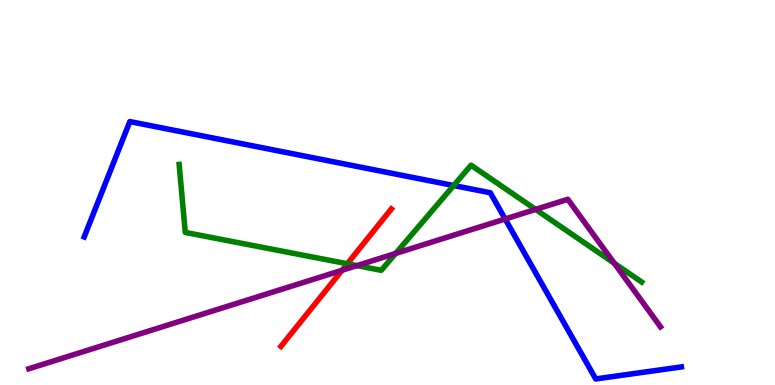[{'lines': ['blue', 'red'], 'intersections': []}, {'lines': ['green', 'red'], 'intersections': [{'x': 4.48, 'y': 3.15}]}, {'lines': ['purple', 'red'], 'intersections': [{'x': 4.41, 'y': 2.98}]}, {'lines': ['blue', 'green'], 'intersections': [{'x': 5.85, 'y': 5.18}]}, {'lines': ['blue', 'purple'], 'intersections': [{'x': 6.52, 'y': 4.31}]}, {'lines': ['green', 'purple'], 'intersections': [{'x': 4.61, 'y': 3.1}, {'x': 5.11, 'y': 3.42}, {'x': 6.91, 'y': 4.56}, {'x': 7.93, 'y': 3.16}]}]